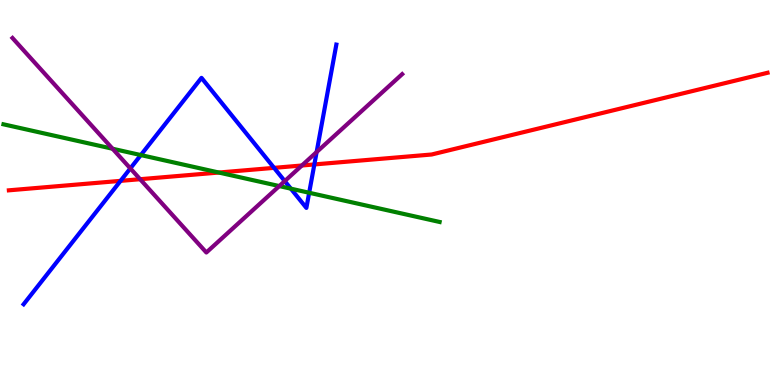[{'lines': ['blue', 'red'], 'intersections': [{'x': 1.56, 'y': 5.3}, {'x': 3.54, 'y': 5.64}, {'x': 4.06, 'y': 5.73}]}, {'lines': ['green', 'red'], 'intersections': [{'x': 2.82, 'y': 5.52}]}, {'lines': ['purple', 'red'], 'intersections': [{'x': 1.81, 'y': 5.35}, {'x': 3.9, 'y': 5.7}]}, {'lines': ['blue', 'green'], 'intersections': [{'x': 1.82, 'y': 5.97}, {'x': 3.75, 'y': 5.1}, {'x': 3.99, 'y': 4.99}]}, {'lines': ['blue', 'purple'], 'intersections': [{'x': 1.68, 'y': 5.63}, {'x': 3.67, 'y': 5.3}, {'x': 4.09, 'y': 6.05}]}, {'lines': ['green', 'purple'], 'intersections': [{'x': 1.45, 'y': 6.14}, {'x': 3.6, 'y': 5.17}]}]